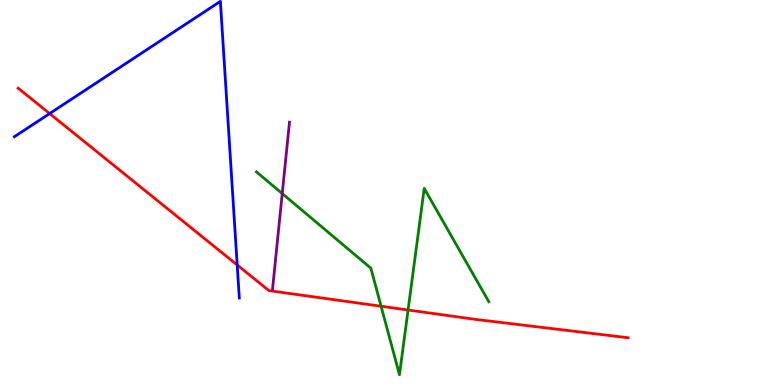[{'lines': ['blue', 'red'], 'intersections': [{'x': 0.64, 'y': 7.05}, {'x': 3.06, 'y': 3.12}]}, {'lines': ['green', 'red'], 'intersections': [{'x': 4.92, 'y': 2.05}, {'x': 5.27, 'y': 1.95}]}, {'lines': ['purple', 'red'], 'intersections': []}, {'lines': ['blue', 'green'], 'intersections': []}, {'lines': ['blue', 'purple'], 'intersections': []}, {'lines': ['green', 'purple'], 'intersections': [{'x': 3.64, 'y': 4.97}]}]